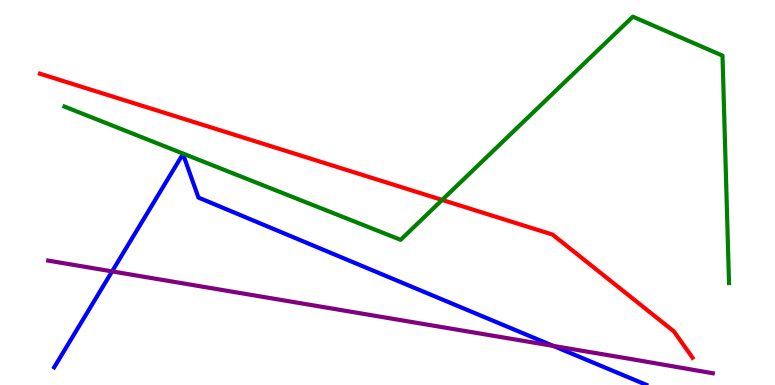[{'lines': ['blue', 'red'], 'intersections': []}, {'lines': ['green', 'red'], 'intersections': [{'x': 5.71, 'y': 4.81}]}, {'lines': ['purple', 'red'], 'intersections': []}, {'lines': ['blue', 'green'], 'intersections': []}, {'lines': ['blue', 'purple'], 'intersections': [{'x': 1.45, 'y': 2.95}, {'x': 7.14, 'y': 1.02}]}, {'lines': ['green', 'purple'], 'intersections': []}]